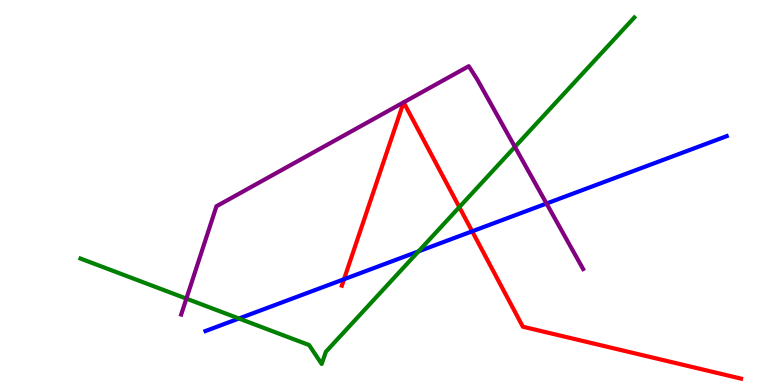[{'lines': ['blue', 'red'], 'intersections': [{'x': 4.44, 'y': 2.75}, {'x': 6.09, 'y': 3.99}]}, {'lines': ['green', 'red'], 'intersections': [{'x': 5.93, 'y': 4.62}]}, {'lines': ['purple', 'red'], 'intersections': [{'x': 5.21, 'y': 7.34}, {'x': 5.21, 'y': 7.34}]}, {'lines': ['blue', 'green'], 'intersections': [{'x': 3.08, 'y': 1.73}, {'x': 5.4, 'y': 3.47}]}, {'lines': ['blue', 'purple'], 'intersections': [{'x': 7.05, 'y': 4.71}]}, {'lines': ['green', 'purple'], 'intersections': [{'x': 2.4, 'y': 2.24}, {'x': 6.64, 'y': 6.18}]}]